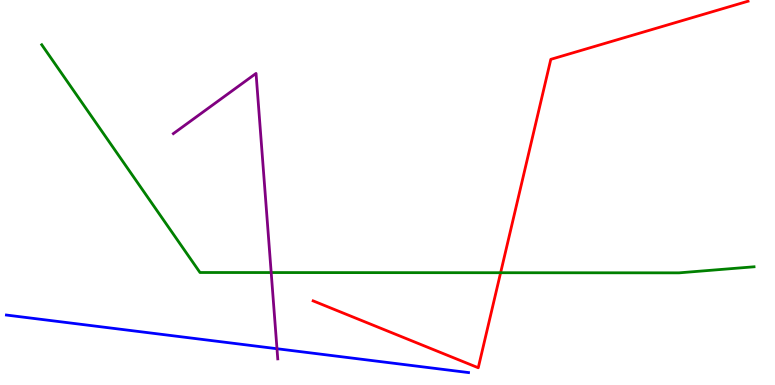[{'lines': ['blue', 'red'], 'intersections': []}, {'lines': ['green', 'red'], 'intersections': [{'x': 6.46, 'y': 2.92}]}, {'lines': ['purple', 'red'], 'intersections': []}, {'lines': ['blue', 'green'], 'intersections': []}, {'lines': ['blue', 'purple'], 'intersections': [{'x': 3.57, 'y': 0.942}]}, {'lines': ['green', 'purple'], 'intersections': [{'x': 3.5, 'y': 2.92}]}]